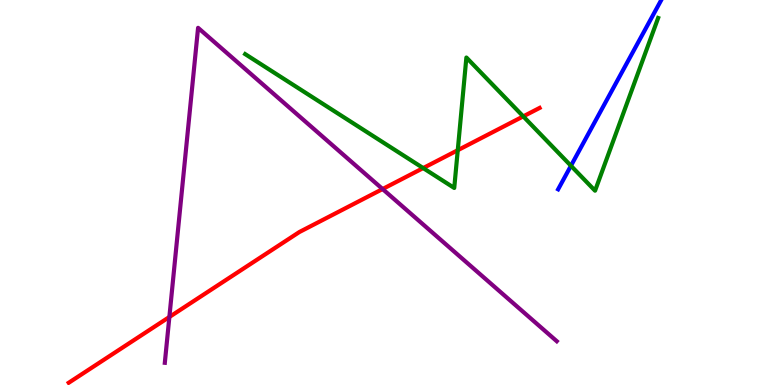[{'lines': ['blue', 'red'], 'intersections': []}, {'lines': ['green', 'red'], 'intersections': [{'x': 5.46, 'y': 5.63}, {'x': 5.91, 'y': 6.1}, {'x': 6.75, 'y': 6.98}]}, {'lines': ['purple', 'red'], 'intersections': [{'x': 2.19, 'y': 1.77}, {'x': 4.94, 'y': 5.09}]}, {'lines': ['blue', 'green'], 'intersections': [{'x': 7.37, 'y': 5.69}]}, {'lines': ['blue', 'purple'], 'intersections': []}, {'lines': ['green', 'purple'], 'intersections': []}]